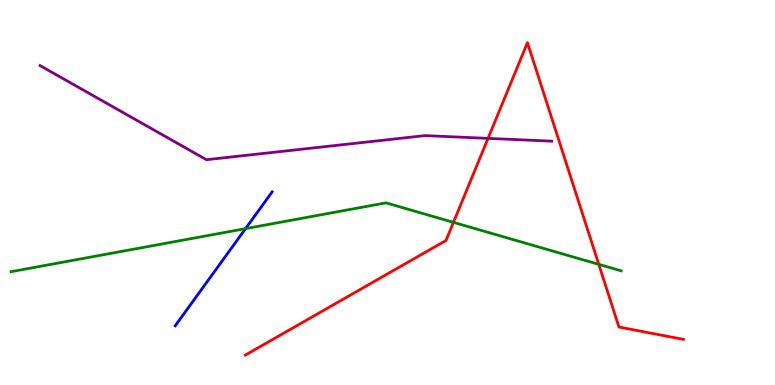[{'lines': ['blue', 'red'], 'intersections': []}, {'lines': ['green', 'red'], 'intersections': [{'x': 5.85, 'y': 4.22}, {'x': 7.73, 'y': 3.13}]}, {'lines': ['purple', 'red'], 'intersections': [{'x': 6.3, 'y': 6.41}]}, {'lines': ['blue', 'green'], 'intersections': [{'x': 3.17, 'y': 4.06}]}, {'lines': ['blue', 'purple'], 'intersections': []}, {'lines': ['green', 'purple'], 'intersections': []}]